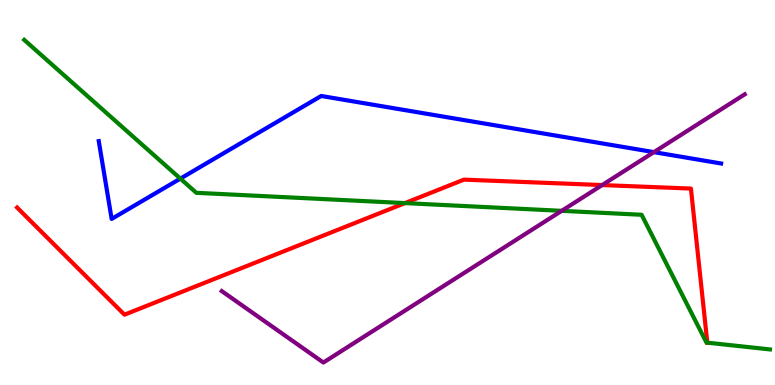[{'lines': ['blue', 'red'], 'intersections': []}, {'lines': ['green', 'red'], 'intersections': [{'x': 5.23, 'y': 4.72}, {'x': 9.13, 'y': 1.1}]}, {'lines': ['purple', 'red'], 'intersections': [{'x': 7.77, 'y': 5.19}]}, {'lines': ['blue', 'green'], 'intersections': [{'x': 2.33, 'y': 5.36}]}, {'lines': ['blue', 'purple'], 'intersections': [{'x': 8.44, 'y': 6.05}]}, {'lines': ['green', 'purple'], 'intersections': [{'x': 7.25, 'y': 4.52}]}]